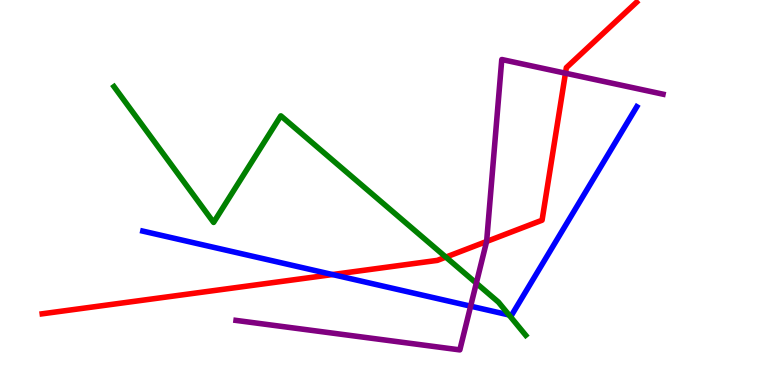[{'lines': ['blue', 'red'], 'intersections': [{'x': 4.29, 'y': 2.87}]}, {'lines': ['green', 'red'], 'intersections': [{'x': 5.75, 'y': 3.32}]}, {'lines': ['purple', 'red'], 'intersections': [{'x': 6.28, 'y': 3.73}, {'x': 7.3, 'y': 8.1}]}, {'lines': ['blue', 'green'], 'intersections': [{'x': 6.57, 'y': 1.82}]}, {'lines': ['blue', 'purple'], 'intersections': [{'x': 6.07, 'y': 2.05}]}, {'lines': ['green', 'purple'], 'intersections': [{'x': 6.15, 'y': 2.64}]}]